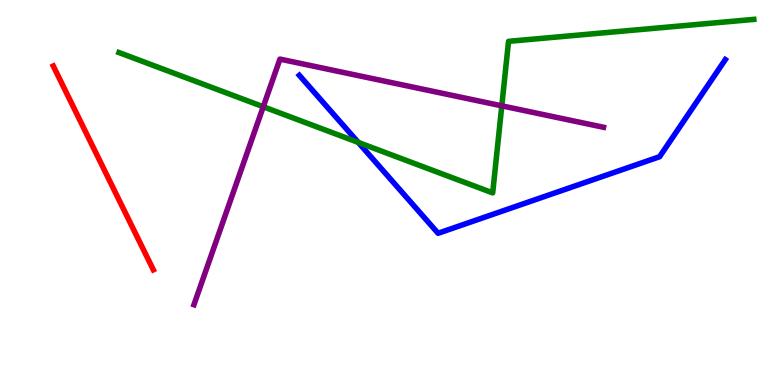[{'lines': ['blue', 'red'], 'intersections': []}, {'lines': ['green', 'red'], 'intersections': []}, {'lines': ['purple', 'red'], 'intersections': []}, {'lines': ['blue', 'green'], 'intersections': [{'x': 4.62, 'y': 6.3}]}, {'lines': ['blue', 'purple'], 'intersections': []}, {'lines': ['green', 'purple'], 'intersections': [{'x': 3.4, 'y': 7.23}, {'x': 6.47, 'y': 7.25}]}]